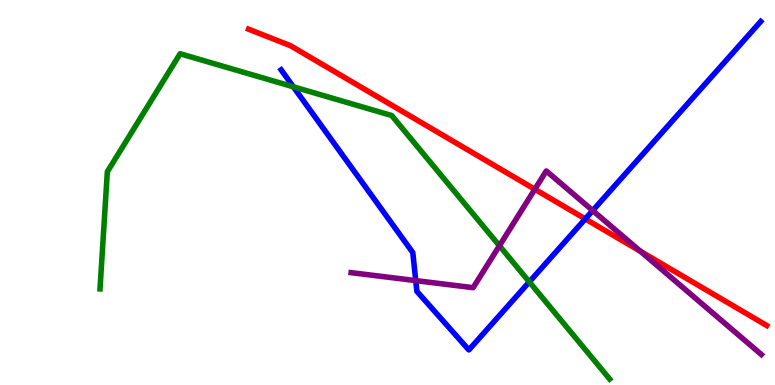[{'lines': ['blue', 'red'], 'intersections': [{'x': 7.55, 'y': 4.31}]}, {'lines': ['green', 'red'], 'intersections': []}, {'lines': ['purple', 'red'], 'intersections': [{'x': 6.9, 'y': 5.08}, {'x': 8.26, 'y': 3.47}]}, {'lines': ['blue', 'green'], 'intersections': [{'x': 3.79, 'y': 7.75}, {'x': 6.83, 'y': 2.68}]}, {'lines': ['blue', 'purple'], 'intersections': [{'x': 5.36, 'y': 2.71}, {'x': 7.65, 'y': 4.53}]}, {'lines': ['green', 'purple'], 'intersections': [{'x': 6.44, 'y': 3.62}]}]